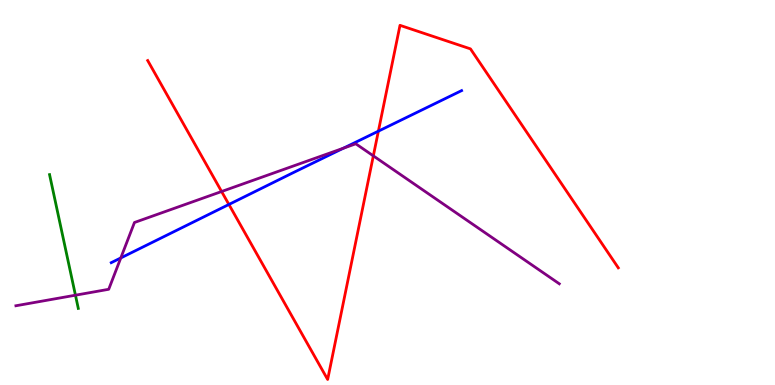[{'lines': ['blue', 'red'], 'intersections': [{'x': 2.95, 'y': 4.69}, {'x': 4.88, 'y': 6.59}]}, {'lines': ['green', 'red'], 'intersections': []}, {'lines': ['purple', 'red'], 'intersections': [{'x': 2.86, 'y': 5.03}, {'x': 4.82, 'y': 5.95}]}, {'lines': ['blue', 'green'], 'intersections': []}, {'lines': ['blue', 'purple'], 'intersections': [{'x': 1.56, 'y': 3.3}, {'x': 4.43, 'y': 6.15}]}, {'lines': ['green', 'purple'], 'intersections': [{'x': 0.974, 'y': 2.33}]}]